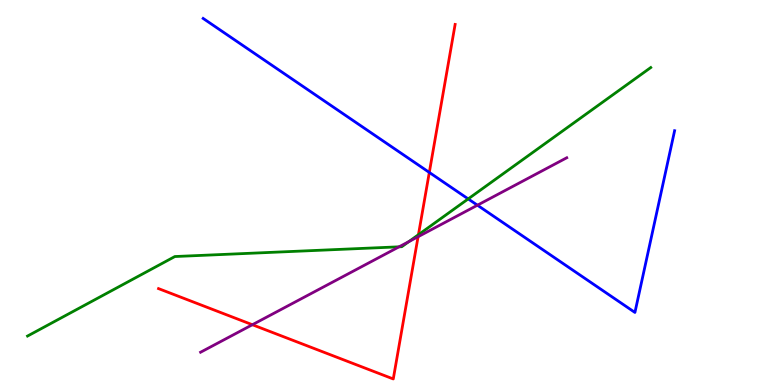[{'lines': ['blue', 'red'], 'intersections': [{'x': 5.54, 'y': 5.52}]}, {'lines': ['green', 'red'], 'intersections': [{'x': 5.4, 'y': 3.9}]}, {'lines': ['purple', 'red'], 'intersections': [{'x': 3.26, 'y': 1.57}, {'x': 5.39, 'y': 3.85}]}, {'lines': ['blue', 'green'], 'intersections': [{'x': 6.04, 'y': 4.83}]}, {'lines': ['blue', 'purple'], 'intersections': [{'x': 6.16, 'y': 4.67}]}, {'lines': ['green', 'purple'], 'intersections': [{'x': 5.15, 'y': 3.59}, {'x': 5.27, 'y': 3.72}]}]